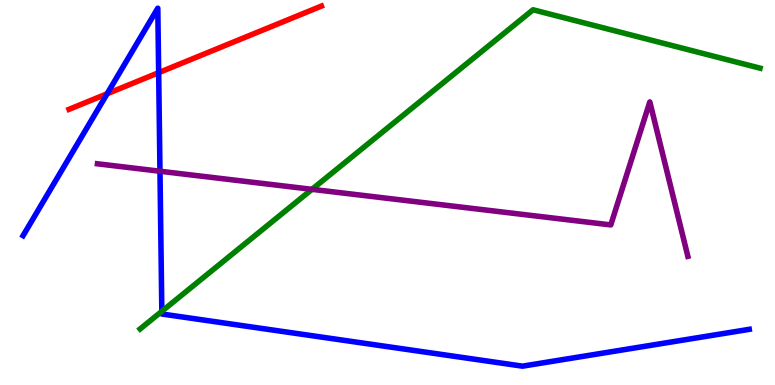[{'lines': ['blue', 'red'], 'intersections': [{'x': 1.38, 'y': 7.56}, {'x': 2.05, 'y': 8.11}]}, {'lines': ['green', 'red'], 'intersections': []}, {'lines': ['purple', 'red'], 'intersections': []}, {'lines': ['blue', 'green'], 'intersections': [{'x': 2.09, 'y': 1.91}]}, {'lines': ['blue', 'purple'], 'intersections': [{'x': 2.06, 'y': 5.55}]}, {'lines': ['green', 'purple'], 'intersections': [{'x': 4.03, 'y': 5.08}]}]